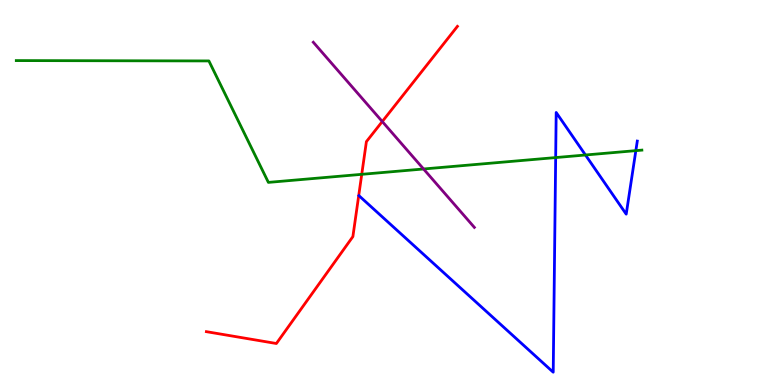[{'lines': ['blue', 'red'], 'intersections': []}, {'lines': ['green', 'red'], 'intersections': [{'x': 4.67, 'y': 5.47}]}, {'lines': ['purple', 'red'], 'intersections': [{'x': 4.93, 'y': 6.84}]}, {'lines': ['blue', 'green'], 'intersections': [{'x': 7.17, 'y': 5.91}, {'x': 7.55, 'y': 5.97}, {'x': 8.2, 'y': 6.09}]}, {'lines': ['blue', 'purple'], 'intersections': []}, {'lines': ['green', 'purple'], 'intersections': [{'x': 5.47, 'y': 5.61}]}]